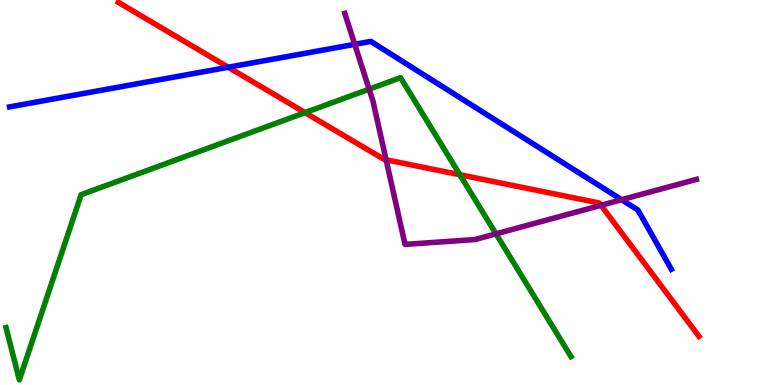[{'lines': ['blue', 'red'], 'intersections': [{'x': 2.94, 'y': 8.25}]}, {'lines': ['green', 'red'], 'intersections': [{'x': 3.94, 'y': 7.07}, {'x': 5.93, 'y': 5.46}]}, {'lines': ['purple', 'red'], 'intersections': [{'x': 4.98, 'y': 5.85}, {'x': 7.76, 'y': 4.67}]}, {'lines': ['blue', 'green'], 'intersections': []}, {'lines': ['blue', 'purple'], 'intersections': [{'x': 4.58, 'y': 8.85}, {'x': 8.02, 'y': 4.81}]}, {'lines': ['green', 'purple'], 'intersections': [{'x': 4.76, 'y': 7.68}, {'x': 6.4, 'y': 3.93}]}]